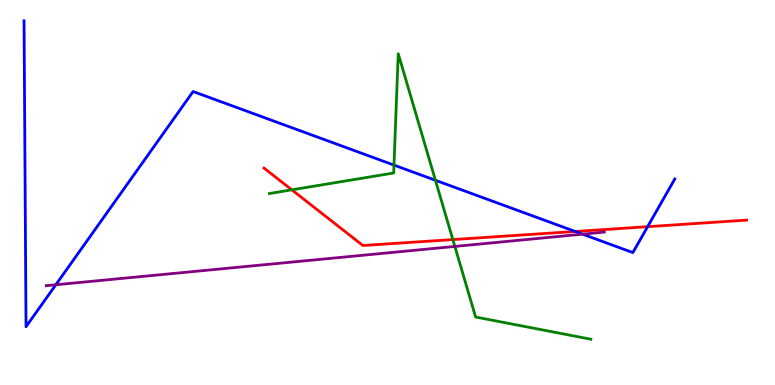[{'lines': ['blue', 'red'], 'intersections': [{'x': 7.42, 'y': 3.99}, {'x': 8.36, 'y': 4.11}]}, {'lines': ['green', 'red'], 'intersections': [{'x': 3.76, 'y': 5.07}, {'x': 5.84, 'y': 3.78}]}, {'lines': ['purple', 'red'], 'intersections': []}, {'lines': ['blue', 'green'], 'intersections': [{'x': 5.08, 'y': 5.71}, {'x': 5.62, 'y': 5.32}]}, {'lines': ['blue', 'purple'], 'intersections': [{'x': 0.72, 'y': 2.6}, {'x': 7.52, 'y': 3.92}]}, {'lines': ['green', 'purple'], 'intersections': [{'x': 5.87, 'y': 3.6}]}]